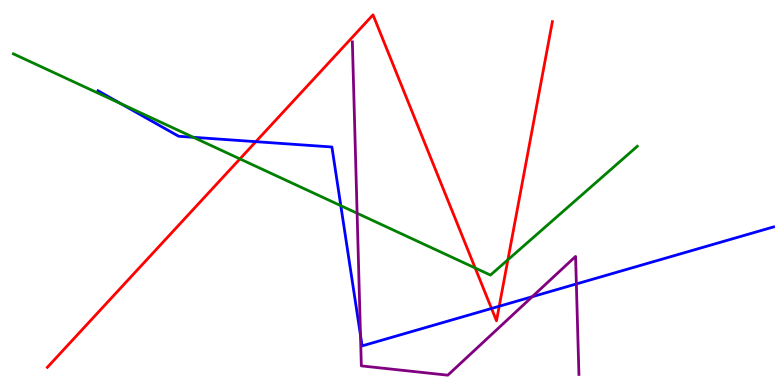[{'lines': ['blue', 'red'], 'intersections': [{'x': 3.3, 'y': 6.32}, {'x': 6.34, 'y': 1.99}, {'x': 6.44, 'y': 2.05}]}, {'lines': ['green', 'red'], 'intersections': [{'x': 3.1, 'y': 5.87}, {'x': 6.13, 'y': 3.04}, {'x': 6.55, 'y': 3.25}]}, {'lines': ['purple', 'red'], 'intersections': []}, {'lines': ['blue', 'green'], 'intersections': [{'x': 1.56, 'y': 7.31}, {'x': 2.49, 'y': 6.43}, {'x': 4.4, 'y': 4.66}]}, {'lines': ['blue', 'purple'], 'intersections': [{'x': 4.65, 'y': 1.29}, {'x': 6.87, 'y': 2.29}, {'x': 7.44, 'y': 2.62}]}, {'lines': ['green', 'purple'], 'intersections': [{'x': 4.61, 'y': 4.46}]}]